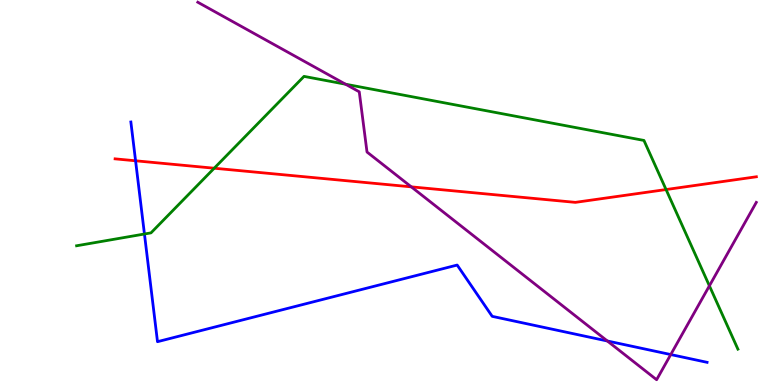[{'lines': ['blue', 'red'], 'intersections': [{'x': 1.75, 'y': 5.82}]}, {'lines': ['green', 'red'], 'intersections': [{'x': 2.76, 'y': 5.63}, {'x': 8.59, 'y': 5.08}]}, {'lines': ['purple', 'red'], 'intersections': [{'x': 5.31, 'y': 5.15}]}, {'lines': ['blue', 'green'], 'intersections': [{'x': 1.86, 'y': 3.92}]}, {'lines': ['blue', 'purple'], 'intersections': [{'x': 7.84, 'y': 1.14}, {'x': 8.65, 'y': 0.791}]}, {'lines': ['green', 'purple'], 'intersections': [{'x': 4.46, 'y': 7.81}, {'x': 9.15, 'y': 2.58}]}]